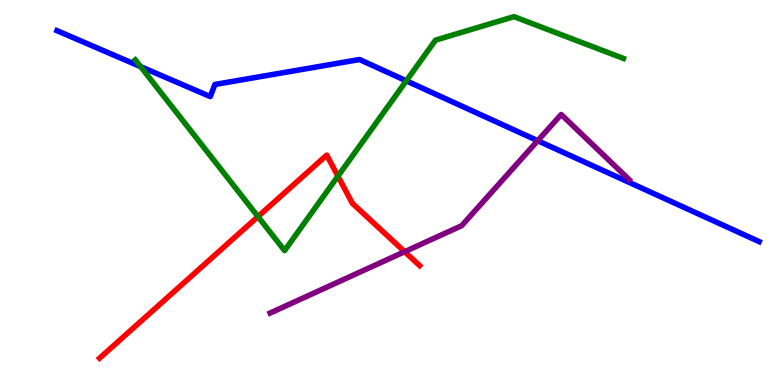[{'lines': ['blue', 'red'], 'intersections': []}, {'lines': ['green', 'red'], 'intersections': [{'x': 3.33, 'y': 4.37}, {'x': 4.36, 'y': 5.42}]}, {'lines': ['purple', 'red'], 'intersections': [{'x': 5.22, 'y': 3.46}]}, {'lines': ['blue', 'green'], 'intersections': [{'x': 1.81, 'y': 8.27}, {'x': 5.24, 'y': 7.9}]}, {'lines': ['blue', 'purple'], 'intersections': [{'x': 6.94, 'y': 6.35}]}, {'lines': ['green', 'purple'], 'intersections': []}]